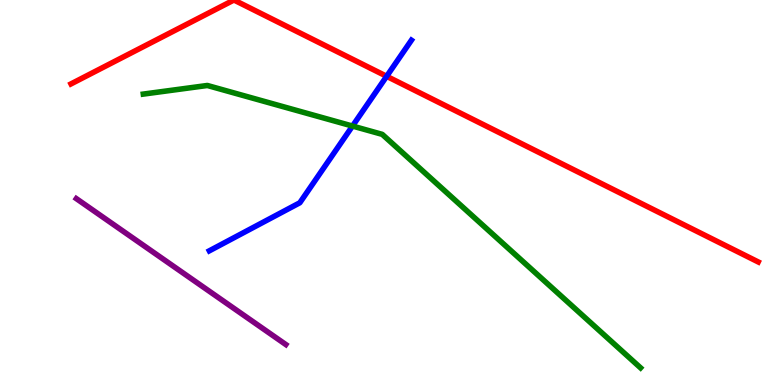[{'lines': ['blue', 'red'], 'intersections': [{'x': 4.99, 'y': 8.02}]}, {'lines': ['green', 'red'], 'intersections': []}, {'lines': ['purple', 'red'], 'intersections': []}, {'lines': ['blue', 'green'], 'intersections': [{'x': 4.55, 'y': 6.73}]}, {'lines': ['blue', 'purple'], 'intersections': []}, {'lines': ['green', 'purple'], 'intersections': []}]